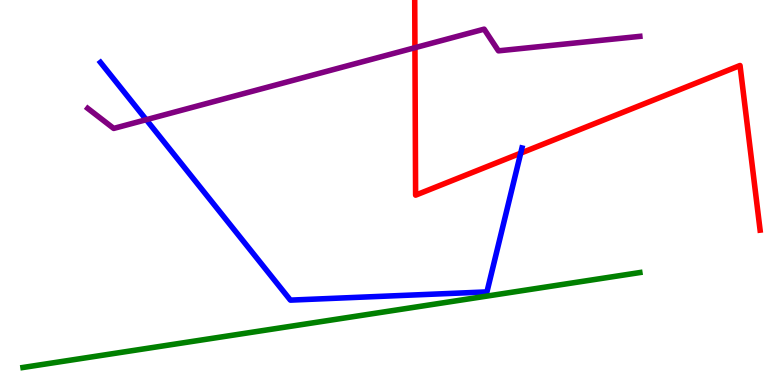[{'lines': ['blue', 'red'], 'intersections': [{'x': 6.72, 'y': 6.02}]}, {'lines': ['green', 'red'], 'intersections': []}, {'lines': ['purple', 'red'], 'intersections': [{'x': 5.35, 'y': 8.76}]}, {'lines': ['blue', 'green'], 'intersections': []}, {'lines': ['blue', 'purple'], 'intersections': [{'x': 1.89, 'y': 6.89}]}, {'lines': ['green', 'purple'], 'intersections': []}]